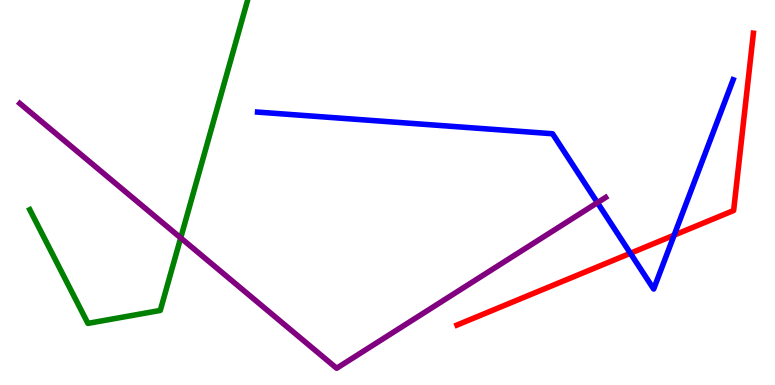[{'lines': ['blue', 'red'], 'intersections': [{'x': 8.13, 'y': 3.42}, {'x': 8.7, 'y': 3.89}]}, {'lines': ['green', 'red'], 'intersections': []}, {'lines': ['purple', 'red'], 'intersections': []}, {'lines': ['blue', 'green'], 'intersections': []}, {'lines': ['blue', 'purple'], 'intersections': [{'x': 7.71, 'y': 4.74}]}, {'lines': ['green', 'purple'], 'intersections': [{'x': 2.33, 'y': 3.82}]}]